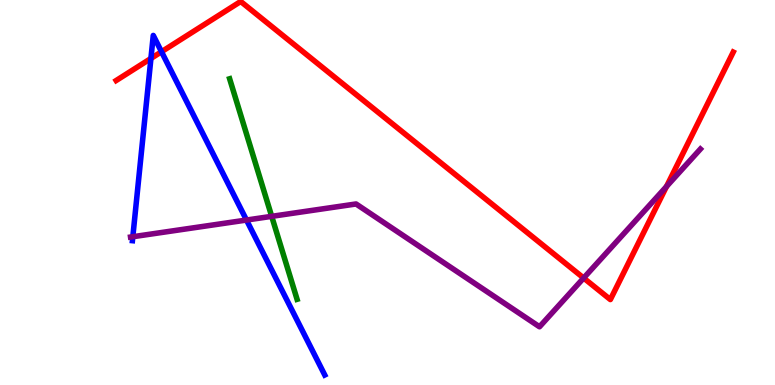[{'lines': ['blue', 'red'], 'intersections': [{'x': 1.95, 'y': 8.48}, {'x': 2.08, 'y': 8.66}]}, {'lines': ['green', 'red'], 'intersections': []}, {'lines': ['purple', 'red'], 'intersections': [{'x': 7.53, 'y': 2.78}, {'x': 8.6, 'y': 5.16}]}, {'lines': ['blue', 'green'], 'intersections': []}, {'lines': ['blue', 'purple'], 'intersections': [{'x': 1.71, 'y': 3.85}, {'x': 3.18, 'y': 4.28}]}, {'lines': ['green', 'purple'], 'intersections': [{'x': 3.51, 'y': 4.38}]}]